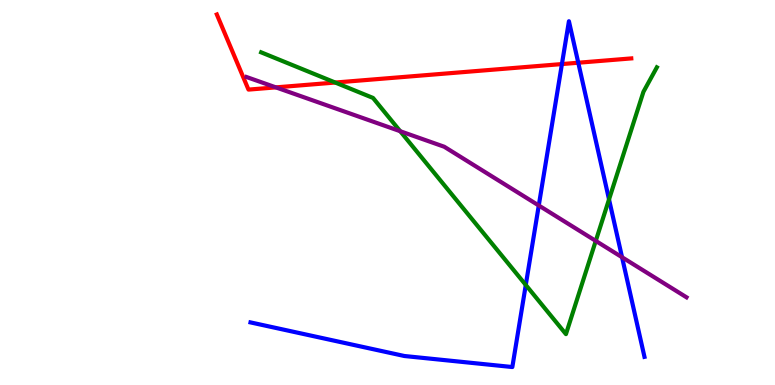[{'lines': ['blue', 'red'], 'intersections': [{'x': 7.25, 'y': 8.34}, {'x': 7.46, 'y': 8.37}]}, {'lines': ['green', 'red'], 'intersections': [{'x': 4.33, 'y': 7.86}]}, {'lines': ['purple', 'red'], 'intersections': [{'x': 3.56, 'y': 7.73}]}, {'lines': ['blue', 'green'], 'intersections': [{'x': 6.78, 'y': 2.6}, {'x': 7.86, 'y': 4.82}]}, {'lines': ['blue', 'purple'], 'intersections': [{'x': 6.95, 'y': 4.66}, {'x': 8.03, 'y': 3.32}]}, {'lines': ['green', 'purple'], 'intersections': [{'x': 5.16, 'y': 6.59}, {'x': 7.69, 'y': 3.74}]}]